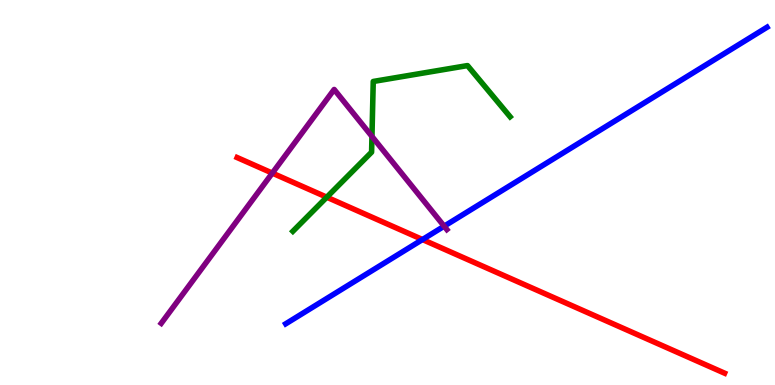[{'lines': ['blue', 'red'], 'intersections': [{'x': 5.45, 'y': 3.78}]}, {'lines': ['green', 'red'], 'intersections': [{'x': 4.22, 'y': 4.88}]}, {'lines': ['purple', 'red'], 'intersections': [{'x': 3.51, 'y': 5.5}]}, {'lines': ['blue', 'green'], 'intersections': []}, {'lines': ['blue', 'purple'], 'intersections': [{'x': 5.73, 'y': 4.13}]}, {'lines': ['green', 'purple'], 'intersections': [{'x': 4.8, 'y': 6.46}]}]